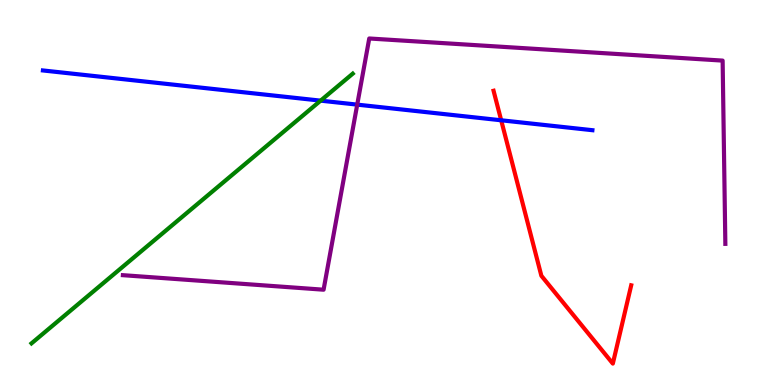[{'lines': ['blue', 'red'], 'intersections': [{'x': 6.47, 'y': 6.88}]}, {'lines': ['green', 'red'], 'intersections': []}, {'lines': ['purple', 'red'], 'intersections': []}, {'lines': ['blue', 'green'], 'intersections': [{'x': 4.14, 'y': 7.39}]}, {'lines': ['blue', 'purple'], 'intersections': [{'x': 4.61, 'y': 7.28}]}, {'lines': ['green', 'purple'], 'intersections': []}]